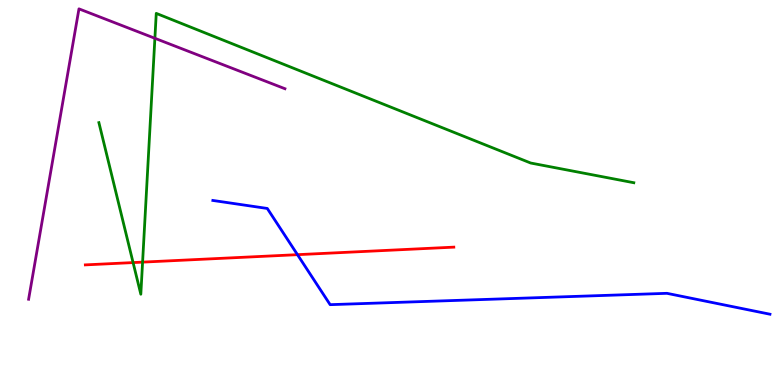[{'lines': ['blue', 'red'], 'intersections': [{'x': 3.84, 'y': 3.39}]}, {'lines': ['green', 'red'], 'intersections': [{'x': 1.72, 'y': 3.18}, {'x': 1.84, 'y': 3.19}]}, {'lines': ['purple', 'red'], 'intersections': []}, {'lines': ['blue', 'green'], 'intersections': []}, {'lines': ['blue', 'purple'], 'intersections': []}, {'lines': ['green', 'purple'], 'intersections': [{'x': 2.0, 'y': 9.01}]}]